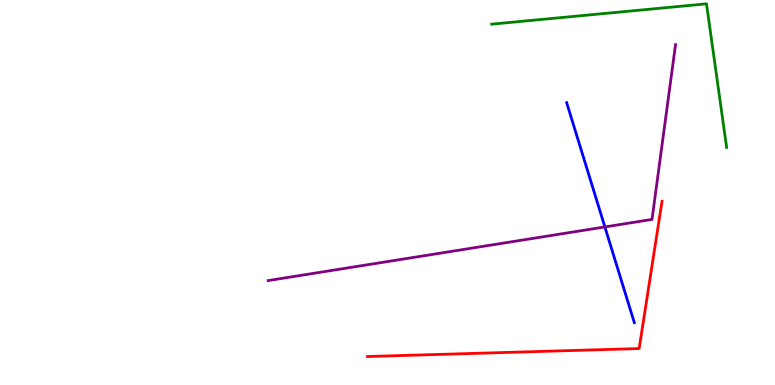[{'lines': ['blue', 'red'], 'intersections': []}, {'lines': ['green', 'red'], 'intersections': []}, {'lines': ['purple', 'red'], 'intersections': []}, {'lines': ['blue', 'green'], 'intersections': []}, {'lines': ['blue', 'purple'], 'intersections': [{'x': 7.8, 'y': 4.11}]}, {'lines': ['green', 'purple'], 'intersections': []}]